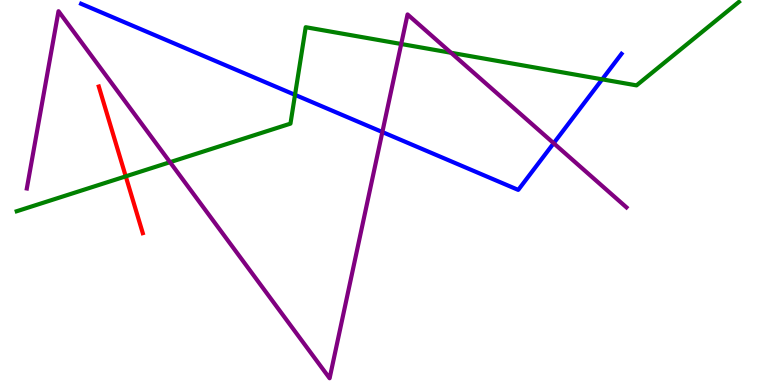[{'lines': ['blue', 'red'], 'intersections': []}, {'lines': ['green', 'red'], 'intersections': [{'x': 1.62, 'y': 5.42}]}, {'lines': ['purple', 'red'], 'intersections': []}, {'lines': ['blue', 'green'], 'intersections': [{'x': 3.81, 'y': 7.54}, {'x': 7.77, 'y': 7.94}]}, {'lines': ['blue', 'purple'], 'intersections': [{'x': 4.93, 'y': 6.57}, {'x': 7.14, 'y': 6.28}]}, {'lines': ['green', 'purple'], 'intersections': [{'x': 2.19, 'y': 5.79}, {'x': 5.18, 'y': 8.86}, {'x': 5.82, 'y': 8.63}]}]